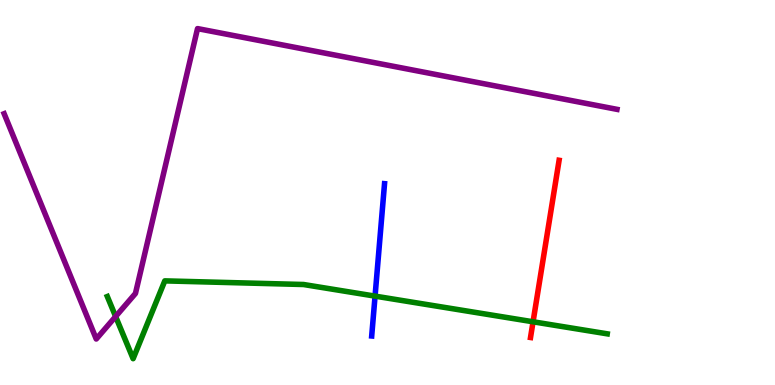[{'lines': ['blue', 'red'], 'intersections': []}, {'lines': ['green', 'red'], 'intersections': [{'x': 6.88, 'y': 1.64}]}, {'lines': ['purple', 'red'], 'intersections': []}, {'lines': ['blue', 'green'], 'intersections': [{'x': 4.84, 'y': 2.31}]}, {'lines': ['blue', 'purple'], 'intersections': []}, {'lines': ['green', 'purple'], 'intersections': [{'x': 1.49, 'y': 1.78}]}]